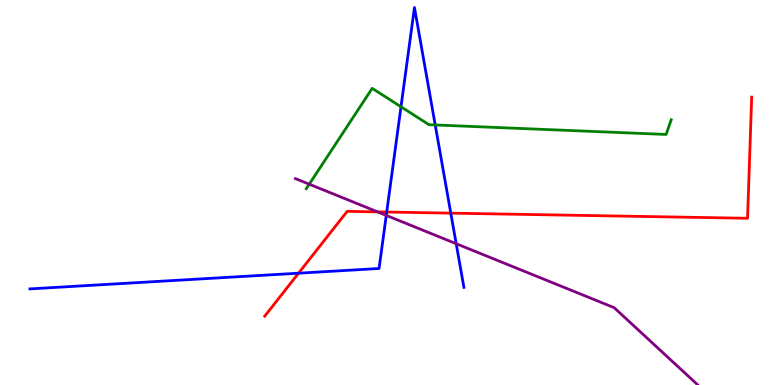[{'lines': ['blue', 'red'], 'intersections': [{'x': 3.85, 'y': 2.9}, {'x': 4.99, 'y': 4.49}, {'x': 5.82, 'y': 4.46}]}, {'lines': ['green', 'red'], 'intersections': []}, {'lines': ['purple', 'red'], 'intersections': [{'x': 4.87, 'y': 4.5}]}, {'lines': ['blue', 'green'], 'intersections': [{'x': 5.17, 'y': 7.23}, {'x': 5.62, 'y': 6.75}]}, {'lines': ['blue', 'purple'], 'intersections': [{'x': 4.98, 'y': 4.41}, {'x': 5.89, 'y': 3.67}]}, {'lines': ['green', 'purple'], 'intersections': [{'x': 3.99, 'y': 5.22}]}]